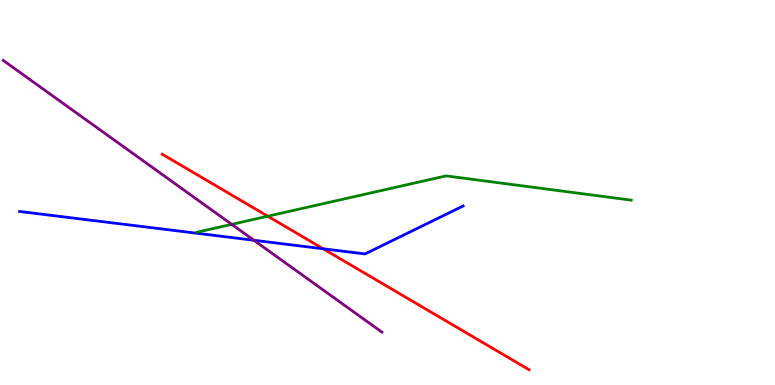[{'lines': ['blue', 'red'], 'intersections': [{'x': 4.17, 'y': 3.54}]}, {'lines': ['green', 'red'], 'intersections': [{'x': 3.46, 'y': 4.38}]}, {'lines': ['purple', 'red'], 'intersections': []}, {'lines': ['blue', 'green'], 'intersections': []}, {'lines': ['blue', 'purple'], 'intersections': [{'x': 3.28, 'y': 3.76}]}, {'lines': ['green', 'purple'], 'intersections': [{'x': 2.99, 'y': 4.17}]}]